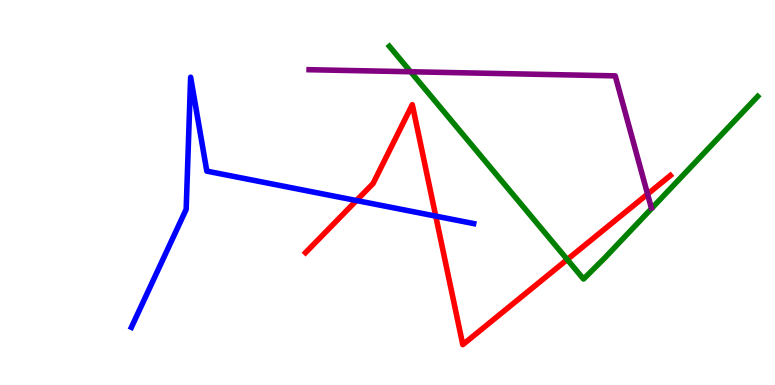[{'lines': ['blue', 'red'], 'intersections': [{'x': 4.6, 'y': 4.79}, {'x': 5.62, 'y': 4.39}]}, {'lines': ['green', 'red'], 'intersections': [{'x': 7.32, 'y': 3.26}]}, {'lines': ['purple', 'red'], 'intersections': [{'x': 8.36, 'y': 4.96}]}, {'lines': ['blue', 'green'], 'intersections': []}, {'lines': ['blue', 'purple'], 'intersections': []}, {'lines': ['green', 'purple'], 'intersections': [{'x': 5.3, 'y': 8.14}]}]